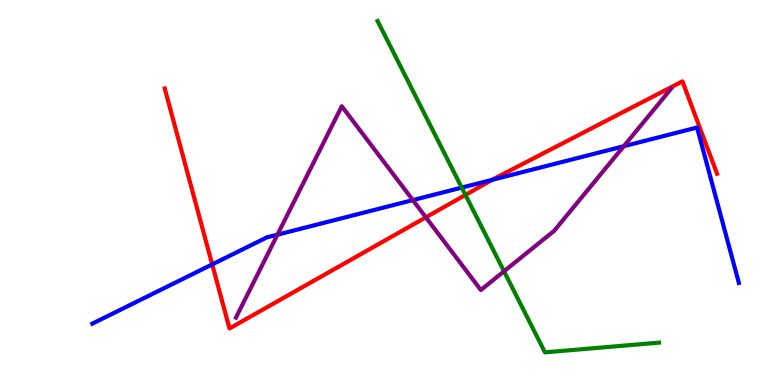[{'lines': ['blue', 'red'], 'intersections': [{'x': 2.74, 'y': 3.13}, {'x': 6.35, 'y': 5.33}]}, {'lines': ['green', 'red'], 'intersections': [{'x': 6.01, 'y': 4.94}]}, {'lines': ['purple', 'red'], 'intersections': [{'x': 5.49, 'y': 4.35}]}, {'lines': ['blue', 'green'], 'intersections': [{'x': 5.96, 'y': 5.13}]}, {'lines': ['blue', 'purple'], 'intersections': [{'x': 3.58, 'y': 3.9}, {'x': 5.33, 'y': 4.8}, {'x': 8.05, 'y': 6.2}]}, {'lines': ['green', 'purple'], 'intersections': [{'x': 6.5, 'y': 2.95}]}]